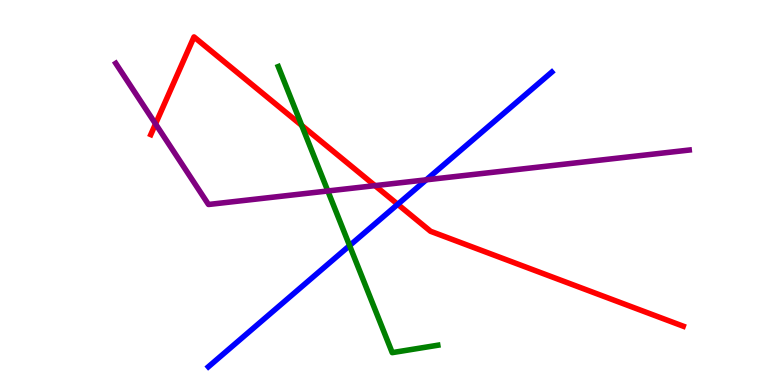[{'lines': ['blue', 'red'], 'intersections': [{'x': 5.13, 'y': 4.69}]}, {'lines': ['green', 'red'], 'intersections': [{'x': 3.89, 'y': 6.74}]}, {'lines': ['purple', 'red'], 'intersections': [{'x': 2.01, 'y': 6.78}, {'x': 4.84, 'y': 5.18}]}, {'lines': ['blue', 'green'], 'intersections': [{'x': 4.51, 'y': 3.62}]}, {'lines': ['blue', 'purple'], 'intersections': [{'x': 5.5, 'y': 5.33}]}, {'lines': ['green', 'purple'], 'intersections': [{'x': 4.23, 'y': 5.04}]}]